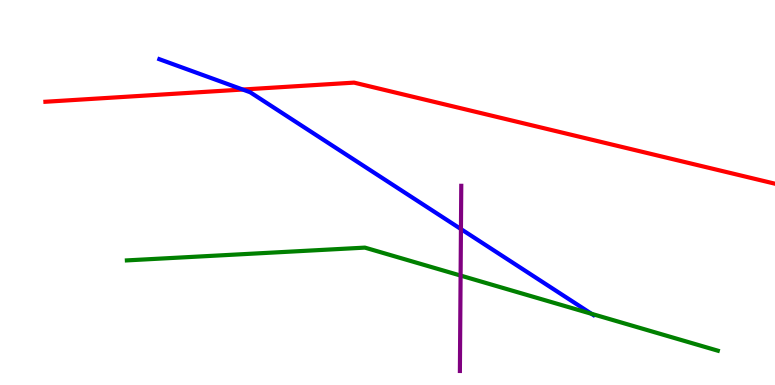[{'lines': ['blue', 'red'], 'intersections': [{'x': 3.13, 'y': 7.67}]}, {'lines': ['green', 'red'], 'intersections': []}, {'lines': ['purple', 'red'], 'intersections': []}, {'lines': ['blue', 'green'], 'intersections': [{'x': 7.63, 'y': 1.85}]}, {'lines': ['blue', 'purple'], 'intersections': [{'x': 5.95, 'y': 4.05}]}, {'lines': ['green', 'purple'], 'intersections': [{'x': 5.94, 'y': 2.84}]}]